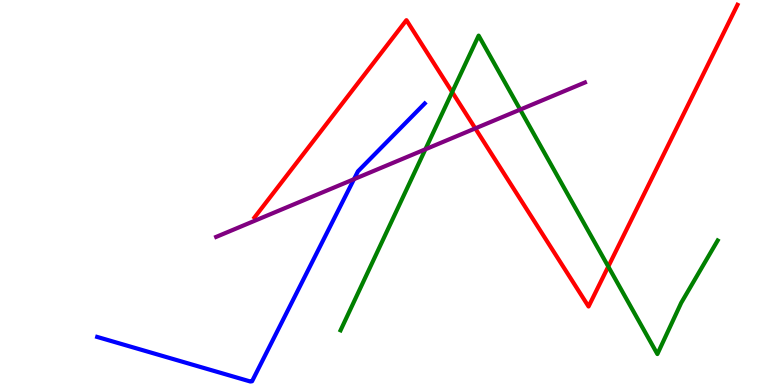[{'lines': ['blue', 'red'], 'intersections': []}, {'lines': ['green', 'red'], 'intersections': [{'x': 5.83, 'y': 7.61}, {'x': 7.85, 'y': 3.08}]}, {'lines': ['purple', 'red'], 'intersections': [{'x': 6.13, 'y': 6.66}]}, {'lines': ['blue', 'green'], 'intersections': []}, {'lines': ['blue', 'purple'], 'intersections': [{'x': 4.57, 'y': 5.35}]}, {'lines': ['green', 'purple'], 'intersections': [{'x': 5.49, 'y': 6.12}, {'x': 6.71, 'y': 7.15}]}]